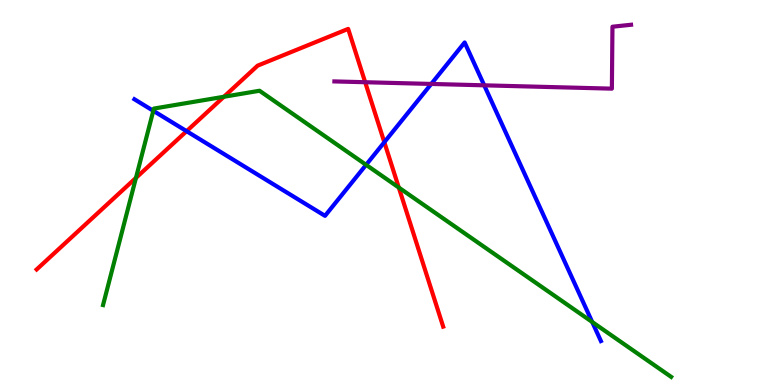[{'lines': ['blue', 'red'], 'intersections': [{'x': 2.41, 'y': 6.59}, {'x': 4.96, 'y': 6.31}]}, {'lines': ['green', 'red'], 'intersections': [{'x': 1.75, 'y': 5.38}, {'x': 2.89, 'y': 7.49}, {'x': 5.15, 'y': 5.13}]}, {'lines': ['purple', 'red'], 'intersections': [{'x': 4.71, 'y': 7.86}]}, {'lines': ['blue', 'green'], 'intersections': [{'x': 1.98, 'y': 7.12}, {'x': 4.72, 'y': 5.72}, {'x': 7.64, 'y': 1.64}]}, {'lines': ['blue', 'purple'], 'intersections': [{'x': 5.56, 'y': 7.82}, {'x': 6.25, 'y': 7.78}]}, {'lines': ['green', 'purple'], 'intersections': []}]